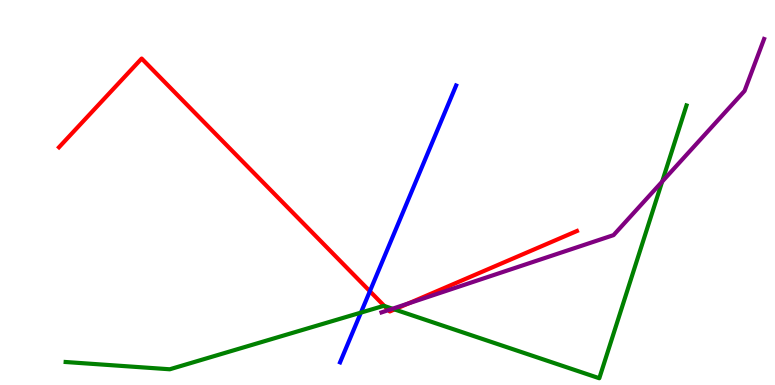[{'lines': ['blue', 'red'], 'intersections': [{'x': 4.77, 'y': 2.44}]}, {'lines': ['green', 'red'], 'intersections': [{'x': 4.96, 'y': 2.05}, {'x': 5.09, 'y': 1.96}]}, {'lines': ['purple', 'red'], 'intersections': [{'x': 5.01, 'y': 1.95}, {'x': 5.27, 'y': 2.12}]}, {'lines': ['blue', 'green'], 'intersections': [{'x': 4.66, 'y': 1.88}]}, {'lines': ['blue', 'purple'], 'intersections': []}, {'lines': ['green', 'purple'], 'intersections': [{'x': 5.06, 'y': 1.98}, {'x': 8.54, 'y': 5.28}]}]